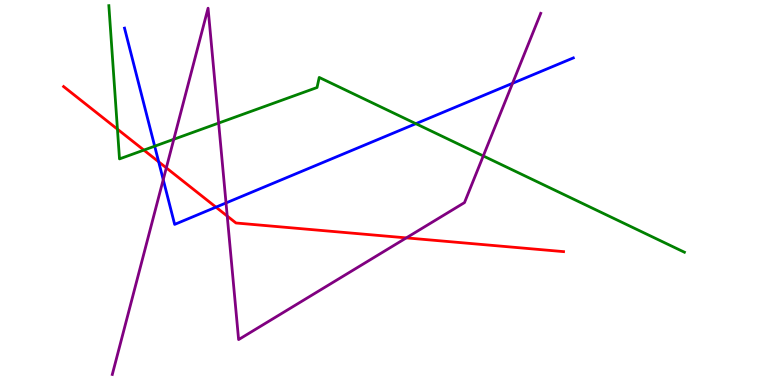[{'lines': ['blue', 'red'], 'intersections': [{'x': 2.05, 'y': 5.8}, {'x': 2.79, 'y': 4.62}]}, {'lines': ['green', 'red'], 'intersections': [{'x': 1.52, 'y': 6.64}, {'x': 1.86, 'y': 6.1}]}, {'lines': ['purple', 'red'], 'intersections': [{'x': 2.15, 'y': 5.64}, {'x': 2.93, 'y': 4.39}, {'x': 5.24, 'y': 3.82}]}, {'lines': ['blue', 'green'], 'intersections': [{'x': 2.0, 'y': 6.2}, {'x': 5.37, 'y': 6.79}]}, {'lines': ['blue', 'purple'], 'intersections': [{'x': 2.11, 'y': 5.33}, {'x': 2.92, 'y': 4.73}, {'x': 6.61, 'y': 7.84}]}, {'lines': ['green', 'purple'], 'intersections': [{'x': 2.24, 'y': 6.38}, {'x': 2.82, 'y': 6.8}, {'x': 6.24, 'y': 5.95}]}]